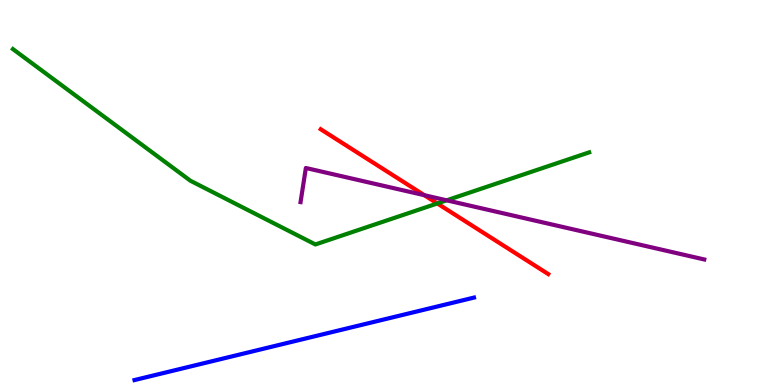[{'lines': ['blue', 'red'], 'intersections': []}, {'lines': ['green', 'red'], 'intersections': [{'x': 5.64, 'y': 4.72}]}, {'lines': ['purple', 'red'], 'intersections': [{'x': 5.48, 'y': 4.93}]}, {'lines': ['blue', 'green'], 'intersections': []}, {'lines': ['blue', 'purple'], 'intersections': []}, {'lines': ['green', 'purple'], 'intersections': [{'x': 5.76, 'y': 4.8}]}]